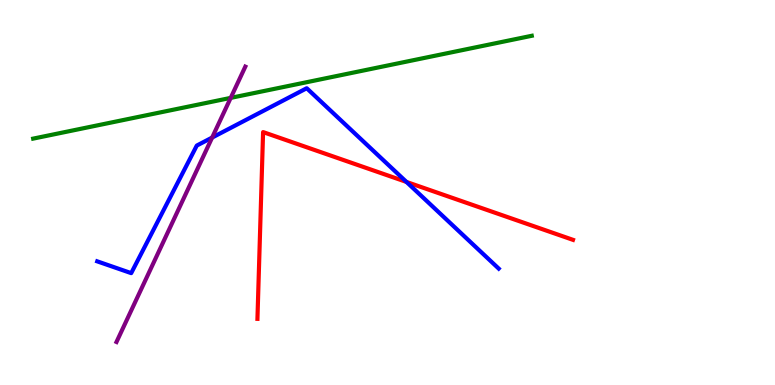[{'lines': ['blue', 'red'], 'intersections': [{'x': 5.24, 'y': 5.27}]}, {'lines': ['green', 'red'], 'intersections': []}, {'lines': ['purple', 'red'], 'intersections': []}, {'lines': ['blue', 'green'], 'intersections': []}, {'lines': ['blue', 'purple'], 'intersections': [{'x': 2.74, 'y': 6.43}]}, {'lines': ['green', 'purple'], 'intersections': [{'x': 2.98, 'y': 7.46}]}]